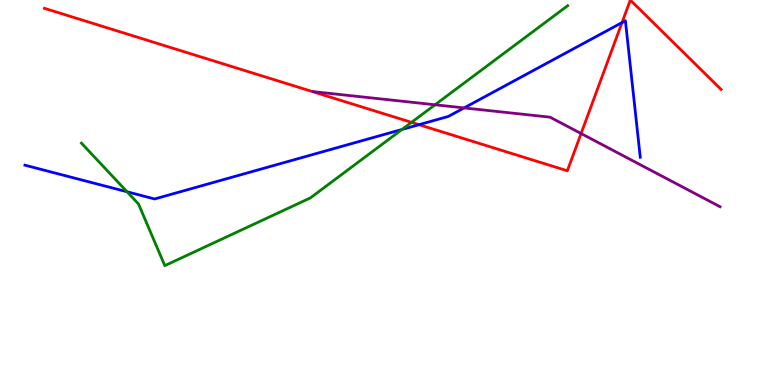[{'lines': ['blue', 'red'], 'intersections': [{'x': 5.41, 'y': 6.76}, {'x': 8.03, 'y': 9.41}]}, {'lines': ['green', 'red'], 'intersections': [{'x': 5.31, 'y': 6.82}]}, {'lines': ['purple', 'red'], 'intersections': [{'x': 7.5, 'y': 6.53}]}, {'lines': ['blue', 'green'], 'intersections': [{'x': 1.64, 'y': 5.02}, {'x': 5.19, 'y': 6.64}]}, {'lines': ['blue', 'purple'], 'intersections': [{'x': 5.99, 'y': 7.2}]}, {'lines': ['green', 'purple'], 'intersections': [{'x': 5.61, 'y': 7.28}]}]